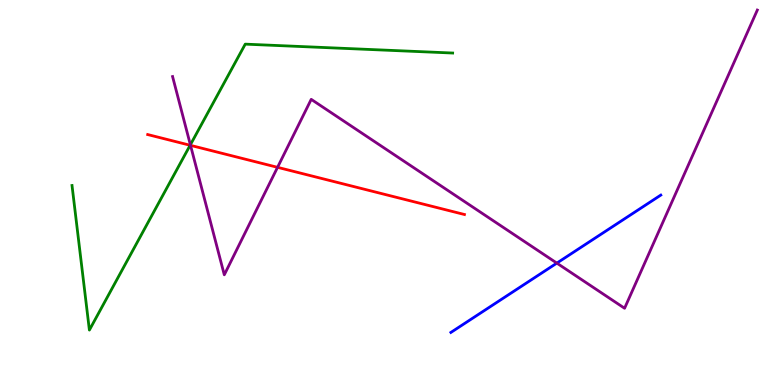[{'lines': ['blue', 'red'], 'intersections': []}, {'lines': ['green', 'red'], 'intersections': [{'x': 2.45, 'y': 6.23}]}, {'lines': ['purple', 'red'], 'intersections': [{'x': 2.46, 'y': 6.22}, {'x': 3.58, 'y': 5.65}]}, {'lines': ['blue', 'green'], 'intersections': []}, {'lines': ['blue', 'purple'], 'intersections': [{'x': 7.19, 'y': 3.17}]}, {'lines': ['green', 'purple'], 'intersections': [{'x': 2.46, 'y': 6.24}]}]